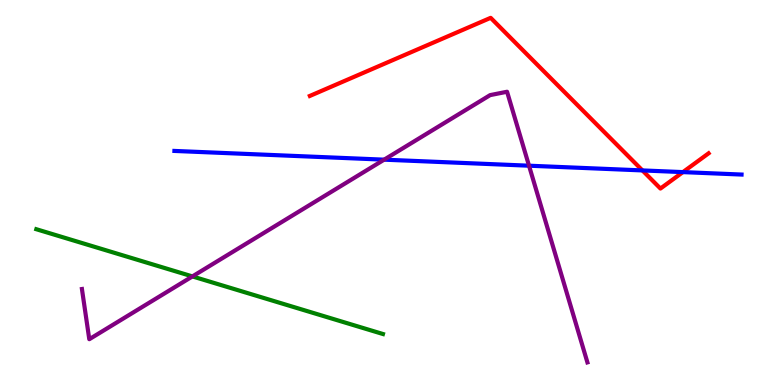[{'lines': ['blue', 'red'], 'intersections': [{'x': 8.29, 'y': 5.57}, {'x': 8.81, 'y': 5.53}]}, {'lines': ['green', 'red'], 'intersections': []}, {'lines': ['purple', 'red'], 'intersections': []}, {'lines': ['blue', 'green'], 'intersections': []}, {'lines': ['blue', 'purple'], 'intersections': [{'x': 4.96, 'y': 5.85}, {'x': 6.83, 'y': 5.7}]}, {'lines': ['green', 'purple'], 'intersections': [{'x': 2.48, 'y': 2.82}]}]